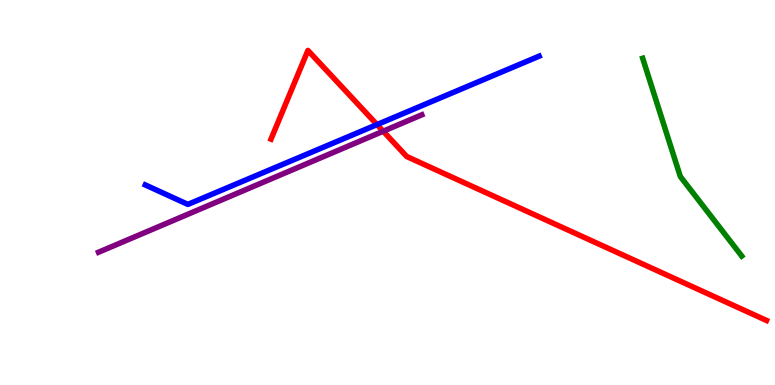[{'lines': ['blue', 'red'], 'intersections': [{'x': 4.86, 'y': 6.76}]}, {'lines': ['green', 'red'], 'intersections': []}, {'lines': ['purple', 'red'], 'intersections': [{'x': 4.94, 'y': 6.59}]}, {'lines': ['blue', 'green'], 'intersections': []}, {'lines': ['blue', 'purple'], 'intersections': []}, {'lines': ['green', 'purple'], 'intersections': []}]